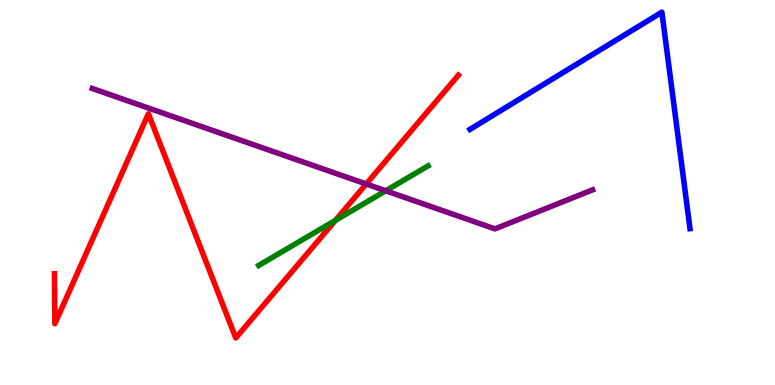[{'lines': ['blue', 'red'], 'intersections': []}, {'lines': ['green', 'red'], 'intersections': [{'x': 4.33, 'y': 4.28}]}, {'lines': ['purple', 'red'], 'intersections': [{'x': 4.73, 'y': 5.22}]}, {'lines': ['blue', 'green'], 'intersections': []}, {'lines': ['blue', 'purple'], 'intersections': []}, {'lines': ['green', 'purple'], 'intersections': [{'x': 4.98, 'y': 5.04}]}]